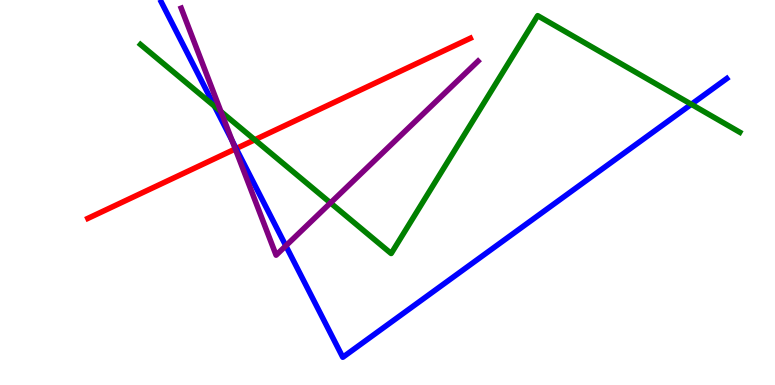[{'lines': ['blue', 'red'], 'intersections': [{'x': 3.05, 'y': 6.14}]}, {'lines': ['green', 'red'], 'intersections': [{'x': 3.29, 'y': 6.37}]}, {'lines': ['purple', 'red'], 'intersections': [{'x': 3.04, 'y': 6.13}]}, {'lines': ['blue', 'green'], 'intersections': [{'x': 2.77, 'y': 7.24}, {'x': 8.92, 'y': 7.29}]}, {'lines': ['blue', 'purple'], 'intersections': [{'x': 2.99, 'y': 6.35}, {'x': 3.69, 'y': 3.62}]}, {'lines': ['green', 'purple'], 'intersections': [{'x': 2.85, 'y': 7.1}, {'x': 4.26, 'y': 4.73}]}]